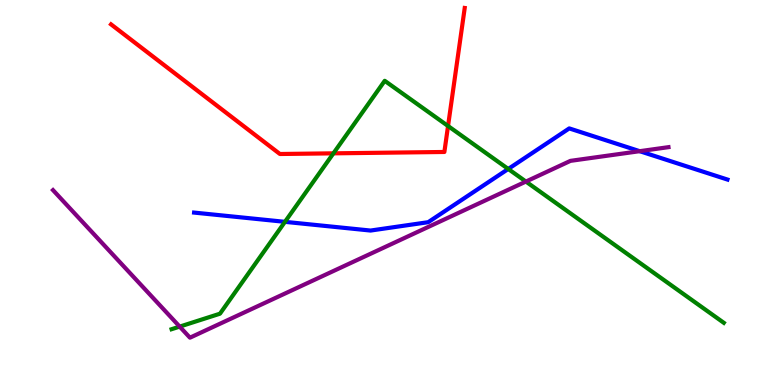[{'lines': ['blue', 'red'], 'intersections': []}, {'lines': ['green', 'red'], 'intersections': [{'x': 4.3, 'y': 6.02}, {'x': 5.78, 'y': 6.73}]}, {'lines': ['purple', 'red'], 'intersections': []}, {'lines': ['blue', 'green'], 'intersections': [{'x': 3.68, 'y': 4.24}, {'x': 6.56, 'y': 5.61}]}, {'lines': ['blue', 'purple'], 'intersections': [{'x': 8.25, 'y': 6.07}]}, {'lines': ['green', 'purple'], 'intersections': [{'x': 2.32, 'y': 1.52}, {'x': 6.79, 'y': 5.28}]}]